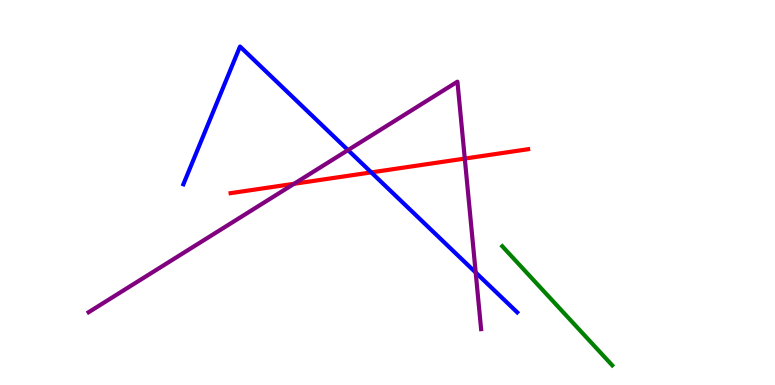[{'lines': ['blue', 'red'], 'intersections': [{'x': 4.79, 'y': 5.52}]}, {'lines': ['green', 'red'], 'intersections': []}, {'lines': ['purple', 'red'], 'intersections': [{'x': 3.79, 'y': 5.23}, {'x': 6.0, 'y': 5.88}]}, {'lines': ['blue', 'green'], 'intersections': []}, {'lines': ['blue', 'purple'], 'intersections': [{'x': 4.49, 'y': 6.1}, {'x': 6.14, 'y': 2.92}]}, {'lines': ['green', 'purple'], 'intersections': []}]